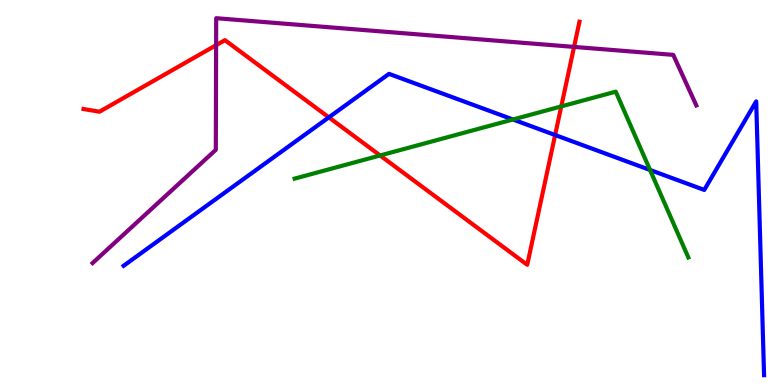[{'lines': ['blue', 'red'], 'intersections': [{'x': 4.24, 'y': 6.95}, {'x': 7.16, 'y': 6.49}]}, {'lines': ['green', 'red'], 'intersections': [{'x': 4.9, 'y': 5.96}, {'x': 7.24, 'y': 7.24}]}, {'lines': ['purple', 'red'], 'intersections': [{'x': 2.79, 'y': 8.83}, {'x': 7.41, 'y': 8.78}]}, {'lines': ['blue', 'green'], 'intersections': [{'x': 6.62, 'y': 6.9}, {'x': 8.39, 'y': 5.59}]}, {'lines': ['blue', 'purple'], 'intersections': []}, {'lines': ['green', 'purple'], 'intersections': []}]